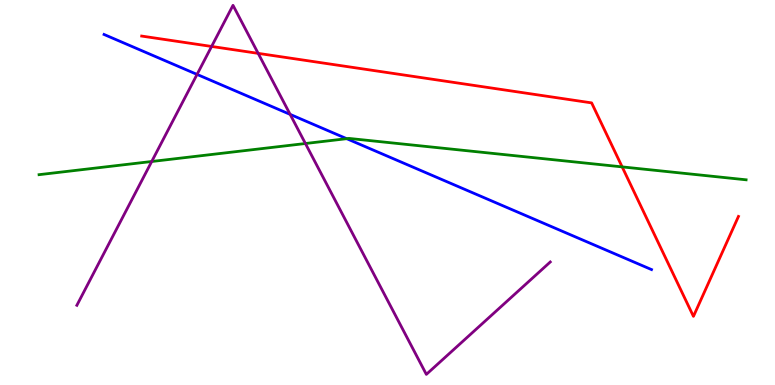[{'lines': ['blue', 'red'], 'intersections': []}, {'lines': ['green', 'red'], 'intersections': [{'x': 8.03, 'y': 5.67}]}, {'lines': ['purple', 'red'], 'intersections': [{'x': 2.73, 'y': 8.79}, {'x': 3.33, 'y': 8.61}]}, {'lines': ['blue', 'green'], 'intersections': [{'x': 4.47, 'y': 6.4}]}, {'lines': ['blue', 'purple'], 'intersections': [{'x': 2.54, 'y': 8.07}, {'x': 3.74, 'y': 7.03}]}, {'lines': ['green', 'purple'], 'intersections': [{'x': 1.96, 'y': 5.81}, {'x': 3.94, 'y': 6.27}]}]